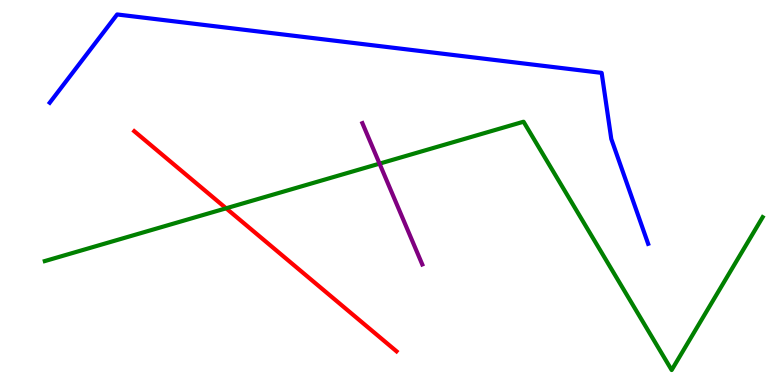[{'lines': ['blue', 'red'], 'intersections': []}, {'lines': ['green', 'red'], 'intersections': [{'x': 2.92, 'y': 4.59}]}, {'lines': ['purple', 'red'], 'intersections': []}, {'lines': ['blue', 'green'], 'intersections': []}, {'lines': ['blue', 'purple'], 'intersections': []}, {'lines': ['green', 'purple'], 'intersections': [{'x': 4.9, 'y': 5.75}]}]